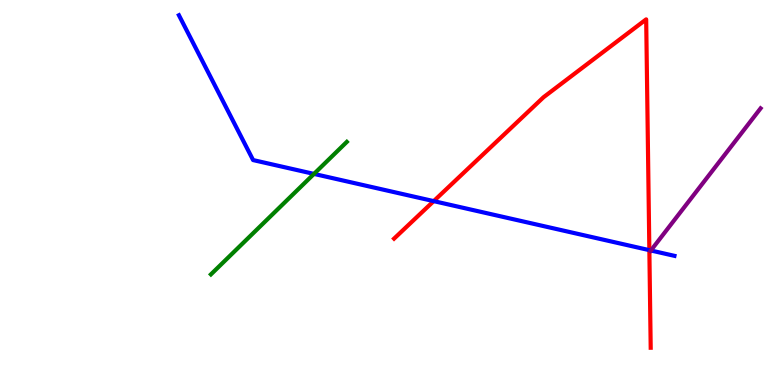[{'lines': ['blue', 'red'], 'intersections': [{'x': 5.6, 'y': 4.78}, {'x': 8.38, 'y': 3.5}]}, {'lines': ['green', 'red'], 'intersections': []}, {'lines': ['purple', 'red'], 'intersections': []}, {'lines': ['blue', 'green'], 'intersections': [{'x': 4.05, 'y': 5.48}]}, {'lines': ['blue', 'purple'], 'intersections': [{'x': 8.4, 'y': 3.49}]}, {'lines': ['green', 'purple'], 'intersections': []}]